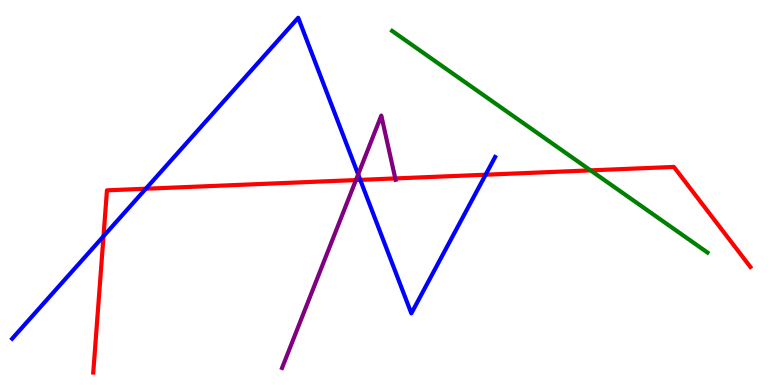[{'lines': ['blue', 'red'], 'intersections': [{'x': 1.34, 'y': 3.86}, {'x': 1.88, 'y': 5.1}, {'x': 4.65, 'y': 5.33}, {'x': 6.27, 'y': 5.46}]}, {'lines': ['green', 'red'], 'intersections': [{'x': 7.62, 'y': 5.57}]}, {'lines': ['purple', 'red'], 'intersections': [{'x': 4.59, 'y': 5.32}, {'x': 5.1, 'y': 5.37}]}, {'lines': ['blue', 'green'], 'intersections': []}, {'lines': ['blue', 'purple'], 'intersections': [{'x': 4.62, 'y': 5.47}]}, {'lines': ['green', 'purple'], 'intersections': []}]